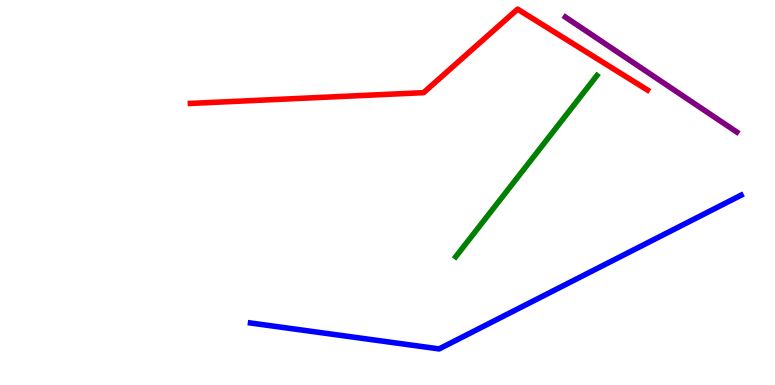[{'lines': ['blue', 'red'], 'intersections': []}, {'lines': ['green', 'red'], 'intersections': []}, {'lines': ['purple', 'red'], 'intersections': []}, {'lines': ['blue', 'green'], 'intersections': []}, {'lines': ['blue', 'purple'], 'intersections': []}, {'lines': ['green', 'purple'], 'intersections': []}]